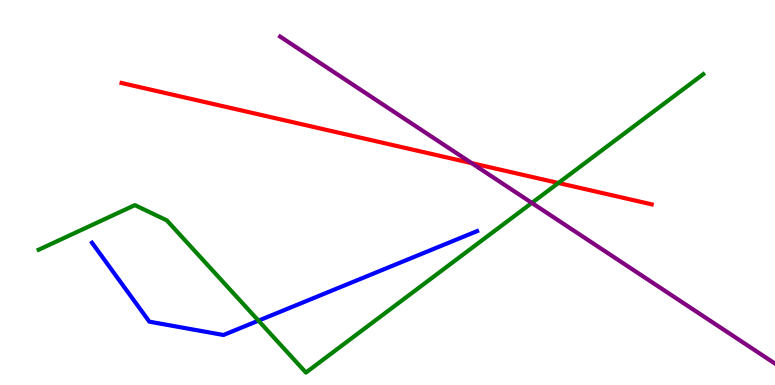[{'lines': ['blue', 'red'], 'intersections': []}, {'lines': ['green', 'red'], 'intersections': [{'x': 7.21, 'y': 5.25}]}, {'lines': ['purple', 'red'], 'intersections': [{'x': 6.09, 'y': 5.76}]}, {'lines': ['blue', 'green'], 'intersections': [{'x': 3.34, 'y': 1.67}]}, {'lines': ['blue', 'purple'], 'intersections': []}, {'lines': ['green', 'purple'], 'intersections': [{'x': 6.86, 'y': 4.73}]}]